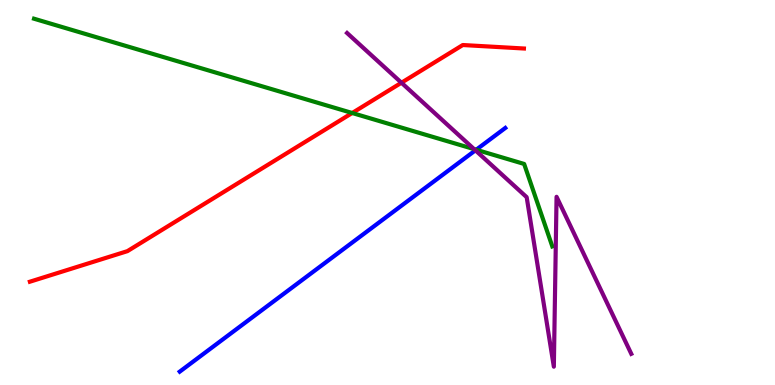[{'lines': ['blue', 'red'], 'intersections': []}, {'lines': ['green', 'red'], 'intersections': [{'x': 4.54, 'y': 7.07}]}, {'lines': ['purple', 'red'], 'intersections': [{'x': 5.18, 'y': 7.85}]}, {'lines': ['blue', 'green'], 'intersections': [{'x': 6.14, 'y': 6.11}]}, {'lines': ['blue', 'purple'], 'intersections': [{'x': 6.13, 'y': 6.1}]}, {'lines': ['green', 'purple'], 'intersections': [{'x': 6.12, 'y': 6.13}]}]